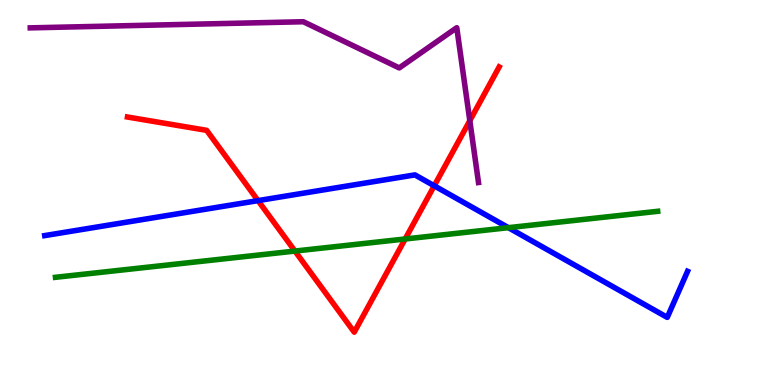[{'lines': ['blue', 'red'], 'intersections': [{'x': 3.33, 'y': 4.79}, {'x': 5.6, 'y': 5.17}]}, {'lines': ['green', 'red'], 'intersections': [{'x': 3.81, 'y': 3.48}, {'x': 5.23, 'y': 3.79}]}, {'lines': ['purple', 'red'], 'intersections': [{'x': 6.06, 'y': 6.87}]}, {'lines': ['blue', 'green'], 'intersections': [{'x': 6.56, 'y': 4.09}]}, {'lines': ['blue', 'purple'], 'intersections': []}, {'lines': ['green', 'purple'], 'intersections': []}]